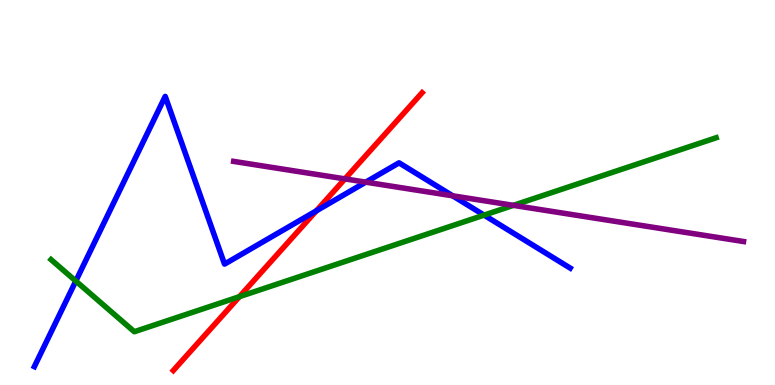[{'lines': ['blue', 'red'], 'intersections': [{'x': 4.08, 'y': 4.52}]}, {'lines': ['green', 'red'], 'intersections': [{'x': 3.09, 'y': 2.29}]}, {'lines': ['purple', 'red'], 'intersections': [{'x': 4.45, 'y': 5.35}]}, {'lines': ['blue', 'green'], 'intersections': [{'x': 0.978, 'y': 2.7}, {'x': 6.25, 'y': 4.41}]}, {'lines': ['blue', 'purple'], 'intersections': [{'x': 4.72, 'y': 5.27}, {'x': 5.84, 'y': 4.91}]}, {'lines': ['green', 'purple'], 'intersections': [{'x': 6.62, 'y': 4.67}]}]